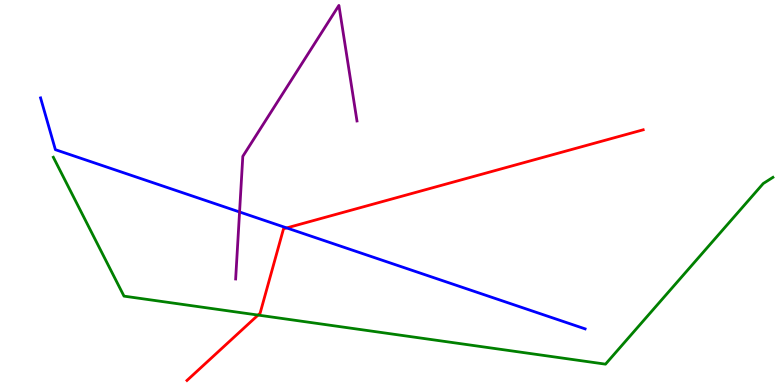[{'lines': ['blue', 'red'], 'intersections': [{'x': 3.7, 'y': 4.08}]}, {'lines': ['green', 'red'], 'intersections': [{'x': 3.33, 'y': 1.82}]}, {'lines': ['purple', 'red'], 'intersections': []}, {'lines': ['blue', 'green'], 'intersections': []}, {'lines': ['blue', 'purple'], 'intersections': [{'x': 3.09, 'y': 4.49}]}, {'lines': ['green', 'purple'], 'intersections': []}]